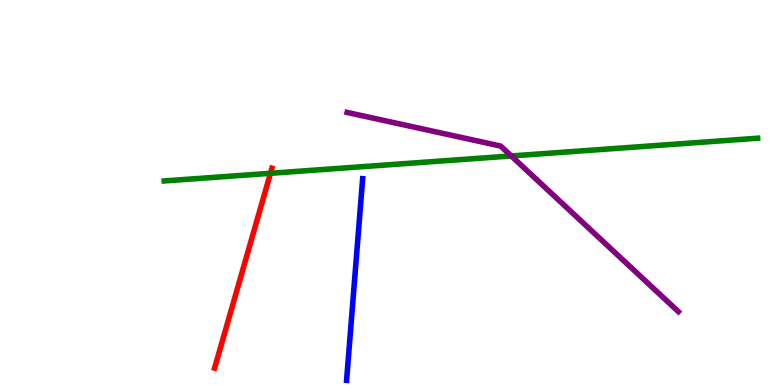[{'lines': ['blue', 'red'], 'intersections': []}, {'lines': ['green', 'red'], 'intersections': [{'x': 3.49, 'y': 5.5}]}, {'lines': ['purple', 'red'], 'intersections': []}, {'lines': ['blue', 'green'], 'intersections': []}, {'lines': ['blue', 'purple'], 'intersections': []}, {'lines': ['green', 'purple'], 'intersections': [{'x': 6.6, 'y': 5.95}]}]